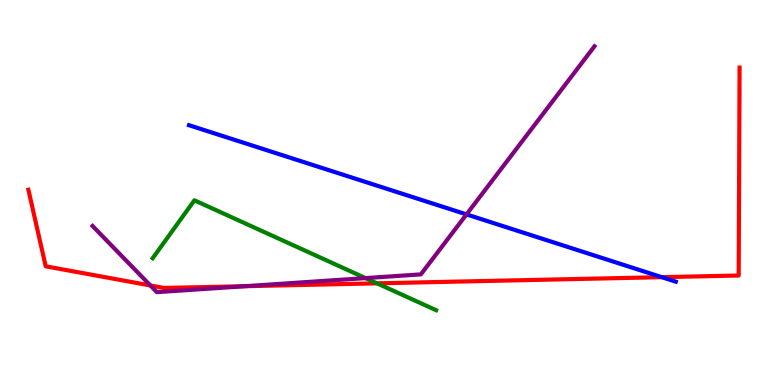[{'lines': ['blue', 'red'], 'intersections': [{'x': 8.54, 'y': 2.8}]}, {'lines': ['green', 'red'], 'intersections': [{'x': 4.87, 'y': 2.64}]}, {'lines': ['purple', 'red'], 'intersections': [{'x': 1.94, 'y': 2.59}, {'x': 3.17, 'y': 2.57}]}, {'lines': ['blue', 'green'], 'intersections': []}, {'lines': ['blue', 'purple'], 'intersections': [{'x': 6.02, 'y': 4.43}]}, {'lines': ['green', 'purple'], 'intersections': [{'x': 4.72, 'y': 2.78}]}]